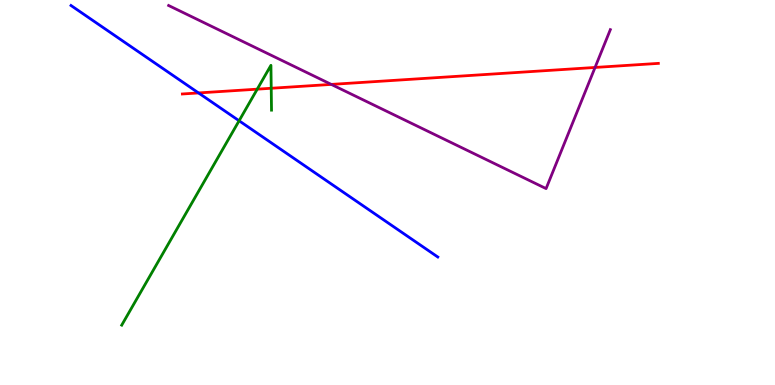[{'lines': ['blue', 'red'], 'intersections': [{'x': 2.56, 'y': 7.59}]}, {'lines': ['green', 'red'], 'intersections': [{'x': 3.32, 'y': 7.68}, {'x': 3.5, 'y': 7.71}]}, {'lines': ['purple', 'red'], 'intersections': [{'x': 4.27, 'y': 7.81}, {'x': 7.68, 'y': 8.25}]}, {'lines': ['blue', 'green'], 'intersections': [{'x': 3.09, 'y': 6.86}]}, {'lines': ['blue', 'purple'], 'intersections': []}, {'lines': ['green', 'purple'], 'intersections': []}]